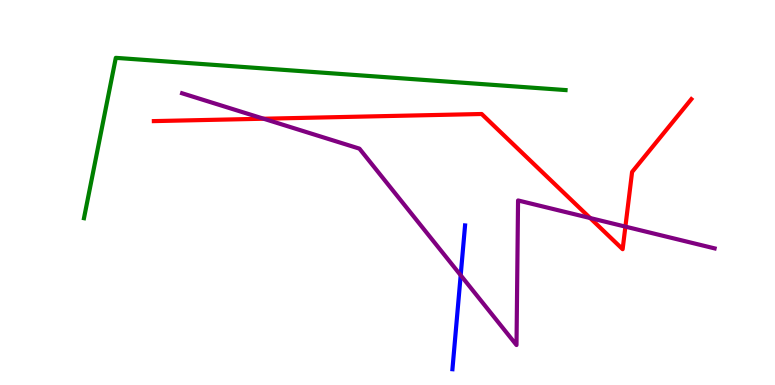[{'lines': ['blue', 'red'], 'intersections': []}, {'lines': ['green', 'red'], 'intersections': []}, {'lines': ['purple', 'red'], 'intersections': [{'x': 3.4, 'y': 6.92}, {'x': 7.61, 'y': 4.34}, {'x': 8.07, 'y': 4.11}]}, {'lines': ['blue', 'green'], 'intersections': []}, {'lines': ['blue', 'purple'], 'intersections': [{'x': 5.94, 'y': 2.85}]}, {'lines': ['green', 'purple'], 'intersections': []}]